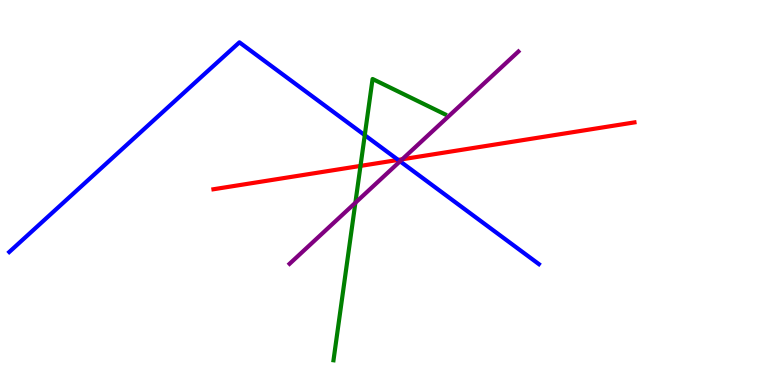[{'lines': ['blue', 'red'], 'intersections': [{'x': 5.14, 'y': 5.85}]}, {'lines': ['green', 'red'], 'intersections': [{'x': 4.65, 'y': 5.69}]}, {'lines': ['purple', 'red'], 'intersections': [{'x': 5.19, 'y': 5.86}]}, {'lines': ['blue', 'green'], 'intersections': [{'x': 4.71, 'y': 6.49}]}, {'lines': ['blue', 'purple'], 'intersections': [{'x': 5.16, 'y': 5.81}]}, {'lines': ['green', 'purple'], 'intersections': [{'x': 4.59, 'y': 4.73}]}]